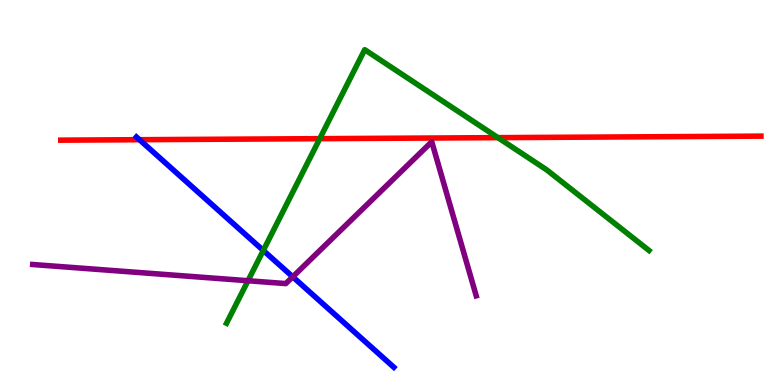[{'lines': ['blue', 'red'], 'intersections': [{'x': 1.8, 'y': 6.37}]}, {'lines': ['green', 'red'], 'intersections': [{'x': 4.13, 'y': 6.4}, {'x': 6.42, 'y': 6.42}]}, {'lines': ['purple', 'red'], 'intersections': []}, {'lines': ['blue', 'green'], 'intersections': [{'x': 3.4, 'y': 3.49}]}, {'lines': ['blue', 'purple'], 'intersections': [{'x': 3.78, 'y': 2.81}]}, {'lines': ['green', 'purple'], 'intersections': [{'x': 3.2, 'y': 2.71}]}]